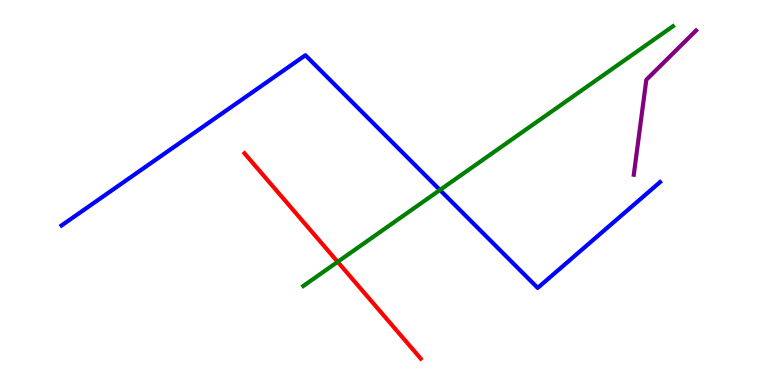[{'lines': ['blue', 'red'], 'intersections': []}, {'lines': ['green', 'red'], 'intersections': [{'x': 4.36, 'y': 3.2}]}, {'lines': ['purple', 'red'], 'intersections': []}, {'lines': ['blue', 'green'], 'intersections': [{'x': 5.68, 'y': 5.07}]}, {'lines': ['blue', 'purple'], 'intersections': []}, {'lines': ['green', 'purple'], 'intersections': []}]